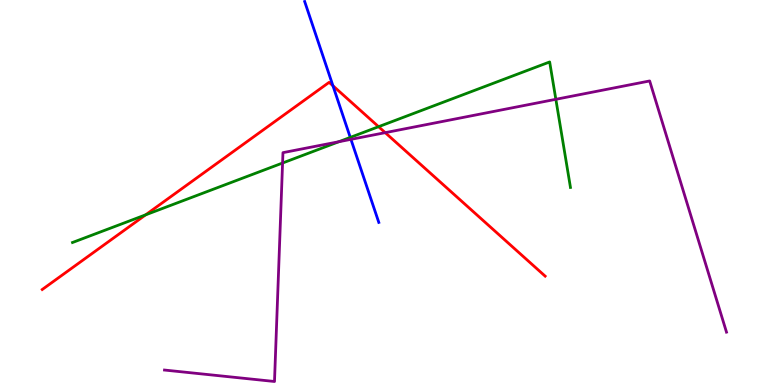[{'lines': ['blue', 'red'], 'intersections': [{'x': 4.3, 'y': 7.77}]}, {'lines': ['green', 'red'], 'intersections': [{'x': 1.88, 'y': 4.42}, {'x': 4.88, 'y': 6.71}]}, {'lines': ['purple', 'red'], 'intersections': [{'x': 4.97, 'y': 6.55}]}, {'lines': ['blue', 'green'], 'intersections': [{'x': 4.52, 'y': 6.43}]}, {'lines': ['blue', 'purple'], 'intersections': [{'x': 4.53, 'y': 6.38}]}, {'lines': ['green', 'purple'], 'intersections': [{'x': 3.65, 'y': 5.77}, {'x': 4.37, 'y': 6.32}, {'x': 7.17, 'y': 7.42}]}]